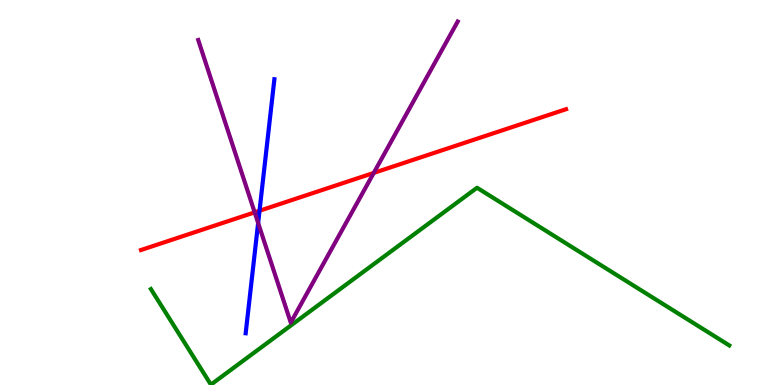[{'lines': ['blue', 'red'], 'intersections': [{'x': 3.35, 'y': 4.53}]}, {'lines': ['green', 'red'], 'intersections': []}, {'lines': ['purple', 'red'], 'intersections': [{'x': 3.29, 'y': 4.48}, {'x': 4.82, 'y': 5.51}]}, {'lines': ['blue', 'green'], 'intersections': []}, {'lines': ['blue', 'purple'], 'intersections': [{'x': 3.33, 'y': 4.21}]}, {'lines': ['green', 'purple'], 'intersections': []}]